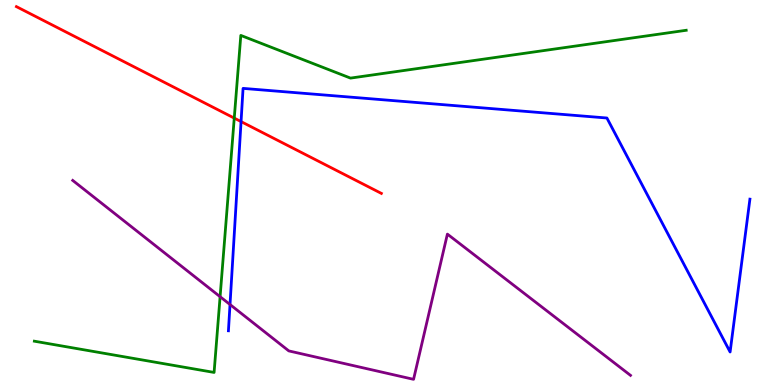[{'lines': ['blue', 'red'], 'intersections': [{'x': 3.11, 'y': 6.84}]}, {'lines': ['green', 'red'], 'intersections': [{'x': 3.02, 'y': 6.93}]}, {'lines': ['purple', 'red'], 'intersections': []}, {'lines': ['blue', 'green'], 'intersections': []}, {'lines': ['blue', 'purple'], 'intersections': [{'x': 2.97, 'y': 2.09}]}, {'lines': ['green', 'purple'], 'intersections': [{'x': 2.84, 'y': 2.29}]}]